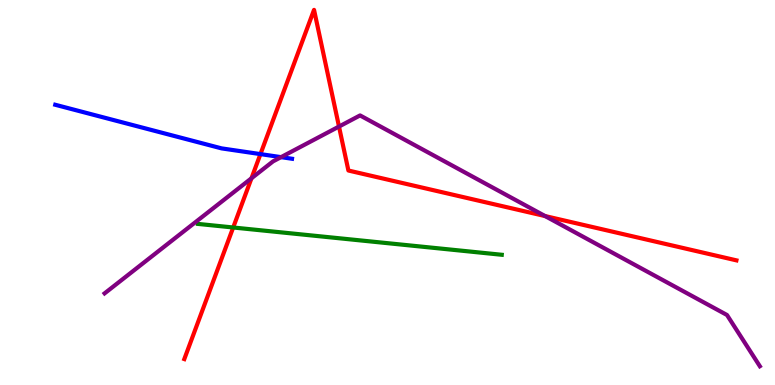[{'lines': ['blue', 'red'], 'intersections': [{'x': 3.36, 'y': 6.0}]}, {'lines': ['green', 'red'], 'intersections': [{'x': 3.01, 'y': 4.09}]}, {'lines': ['purple', 'red'], 'intersections': [{'x': 3.24, 'y': 5.37}, {'x': 4.37, 'y': 6.71}, {'x': 7.03, 'y': 4.39}]}, {'lines': ['blue', 'green'], 'intersections': []}, {'lines': ['blue', 'purple'], 'intersections': [{'x': 3.63, 'y': 5.92}]}, {'lines': ['green', 'purple'], 'intersections': []}]